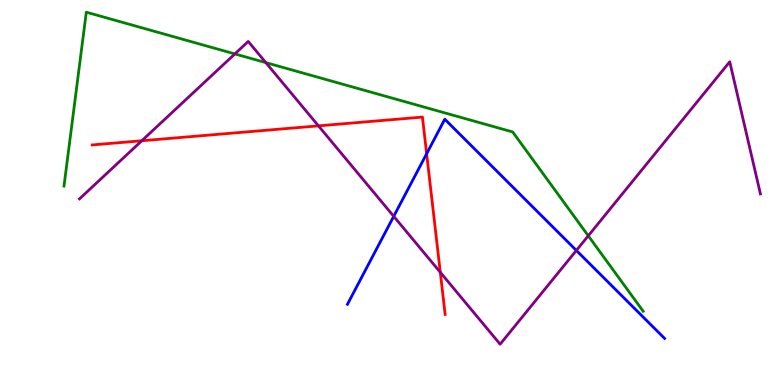[{'lines': ['blue', 'red'], 'intersections': [{'x': 5.51, 'y': 6.01}]}, {'lines': ['green', 'red'], 'intersections': []}, {'lines': ['purple', 'red'], 'intersections': [{'x': 1.83, 'y': 6.34}, {'x': 4.11, 'y': 6.73}, {'x': 5.68, 'y': 2.93}]}, {'lines': ['blue', 'green'], 'intersections': []}, {'lines': ['blue', 'purple'], 'intersections': [{'x': 5.08, 'y': 4.38}, {'x': 7.44, 'y': 3.49}]}, {'lines': ['green', 'purple'], 'intersections': [{'x': 3.03, 'y': 8.6}, {'x': 3.43, 'y': 8.37}, {'x': 7.59, 'y': 3.88}]}]